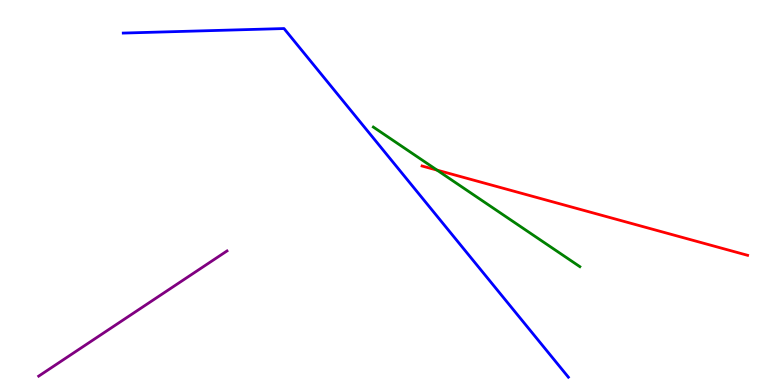[{'lines': ['blue', 'red'], 'intersections': []}, {'lines': ['green', 'red'], 'intersections': [{'x': 5.64, 'y': 5.58}]}, {'lines': ['purple', 'red'], 'intersections': []}, {'lines': ['blue', 'green'], 'intersections': []}, {'lines': ['blue', 'purple'], 'intersections': []}, {'lines': ['green', 'purple'], 'intersections': []}]